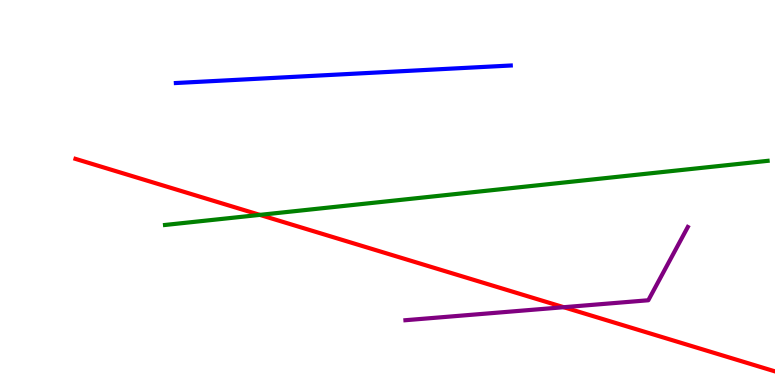[{'lines': ['blue', 'red'], 'intersections': []}, {'lines': ['green', 'red'], 'intersections': [{'x': 3.35, 'y': 4.42}]}, {'lines': ['purple', 'red'], 'intersections': [{'x': 7.27, 'y': 2.02}]}, {'lines': ['blue', 'green'], 'intersections': []}, {'lines': ['blue', 'purple'], 'intersections': []}, {'lines': ['green', 'purple'], 'intersections': []}]